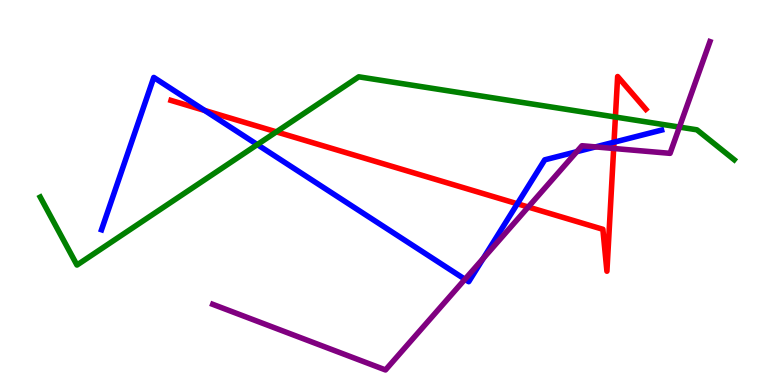[{'lines': ['blue', 'red'], 'intersections': [{'x': 2.64, 'y': 7.13}, {'x': 6.68, 'y': 4.71}, {'x': 7.92, 'y': 6.31}]}, {'lines': ['green', 'red'], 'intersections': [{'x': 3.57, 'y': 6.58}, {'x': 7.94, 'y': 6.96}]}, {'lines': ['purple', 'red'], 'intersections': [{'x': 6.82, 'y': 4.62}, {'x': 7.92, 'y': 6.14}]}, {'lines': ['blue', 'green'], 'intersections': [{'x': 3.32, 'y': 6.24}]}, {'lines': ['blue', 'purple'], 'intersections': [{'x': 6.0, 'y': 2.75}, {'x': 6.24, 'y': 3.29}, {'x': 7.44, 'y': 6.06}, {'x': 7.68, 'y': 6.18}]}, {'lines': ['green', 'purple'], 'intersections': [{'x': 8.77, 'y': 6.7}]}]